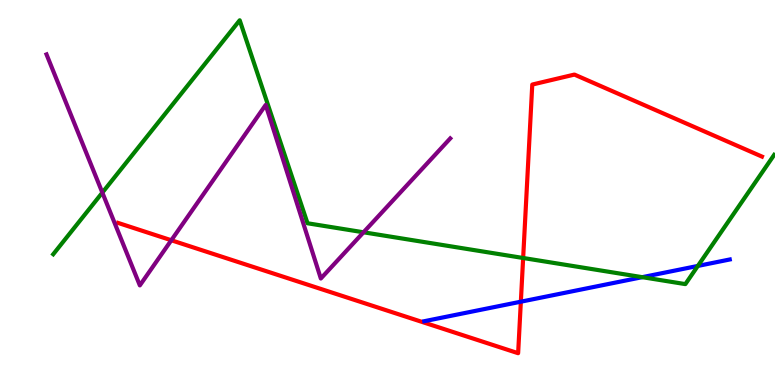[{'lines': ['blue', 'red'], 'intersections': [{'x': 6.72, 'y': 2.16}]}, {'lines': ['green', 'red'], 'intersections': [{'x': 6.75, 'y': 3.3}]}, {'lines': ['purple', 'red'], 'intersections': [{'x': 2.21, 'y': 3.76}]}, {'lines': ['blue', 'green'], 'intersections': [{'x': 8.29, 'y': 2.8}, {'x': 9.0, 'y': 3.09}]}, {'lines': ['blue', 'purple'], 'intersections': []}, {'lines': ['green', 'purple'], 'intersections': [{'x': 1.32, 'y': 5.0}, {'x': 4.69, 'y': 3.97}]}]